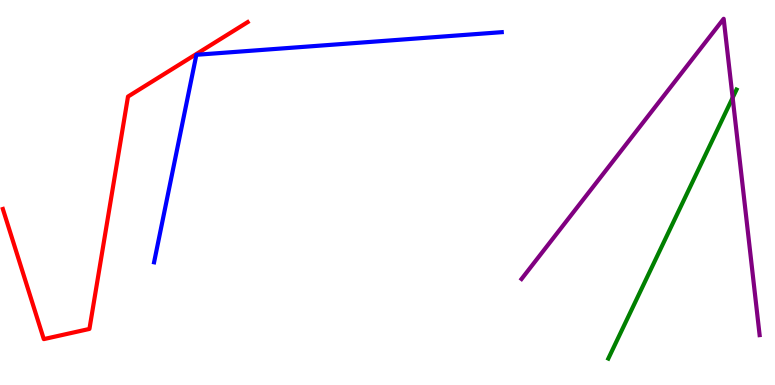[{'lines': ['blue', 'red'], 'intersections': []}, {'lines': ['green', 'red'], 'intersections': []}, {'lines': ['purple', 'red'], 'intersections': []}, {'lines': ['blue', 'green'], 'intersections': []}, {'lines': ['blue', 'purple'], 'intersections': []}, {'lines': ['green', 'purple'], 'intersections': [{'x': 9.45, 'y': 7.46}]}]